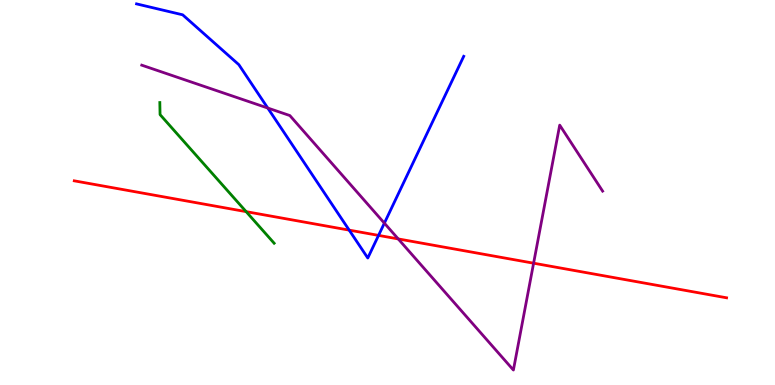[{'lines': ['blue', 'red'], 'intersections': [{'x': 4.51, 'y': 4.02}, {'x': 4.88, 'y': 3.89}]}, {'lines': ['green', 'red'], 'intersections': [{'x': 3.18, 'y': 4.5}]}, {'lines': ['purple', 'red'], 'intersections': [{'x': 5.14, 'y': 3.79}, {'x': 6.89, 'y': 3.16}]}, {'lines': ['blue', 'green'], 'intersections': []}, {'lines': ['blue', 'purple'], 'intersections': [{'x': 3.46, 'y': 7.19}, {'x': 4.96, 'y': 4.2}]}, {'lines': ['green', 'purple'], 'intersections': []}]